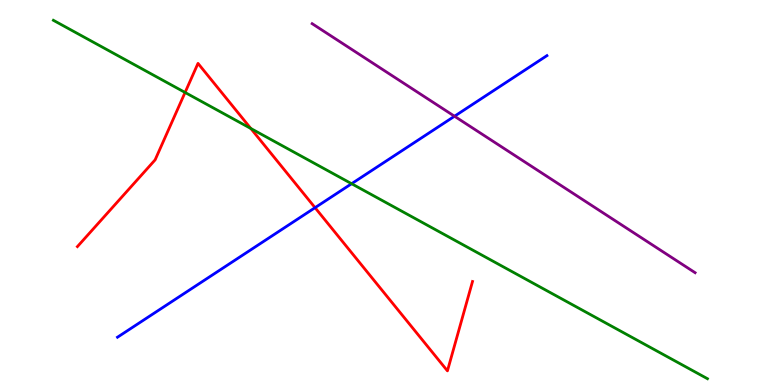[{'lines': ['blue', 'red'], 'intersections': [{'x': 4.07, 'y': 4.61}]}, {'lines': ['green', 'red'], 'intersections': [{'x': 2.39, 'y': 7.6}, {'x': 3.24, 'y': 6.66}]}, {'lines': ['purple', 'red'], 'intersections': []}, {'lines': ['blue', 'green'], 'intersections': [{'x': 4.54, 'y': 5.23}]}, {'lines': ['blue', 'purple'], 'intersections': [{'x': 5.86, 'y': 6.98}]}, {'lines': ['green', 'purple'], 'intersections': []}]